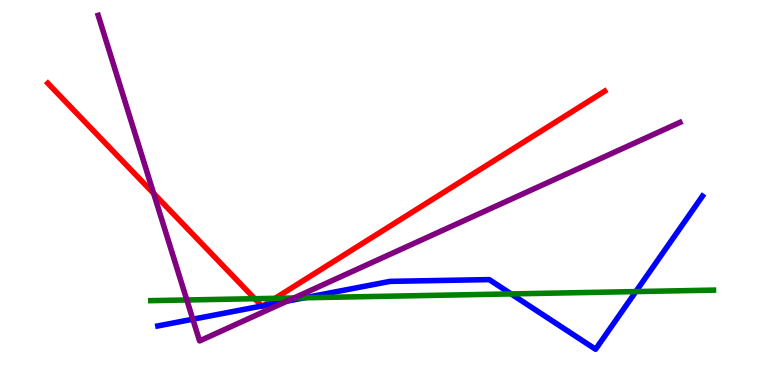[{'lines': ['blue', 'red'], 'intersections': [{'x': 3.38, 'y': 2.05}, {'x': 3.4, 'y': 2.06}]}, {'lines': ['green', 'red'], 'intersections': [{'x': 3.29, 'y': 2.24}, {'x': 3.55, 'y': 2.25}]}, {'lines': ['purple', 'red'], 'intersections': [{'x': 1.98, 'y': 4.98}]}, {'lines': ['blue', 'green'], 'intersections': [{'x': 3.93, 'y': 2.27}, {'x': 6.59, 'y': 2.37}, {'x': 8.2, 'y': 2.43}]}, {'lines': ['blue', 'purple'], 'intersections': [{'x': 2.49, 'y': 1.71}, {'x': 3.7, 'y': 2.18}]}, {'lines': ['green', 'purple'], 'intersections': [{'x': 2.41, 'y': 2.21}, {'x': 3.79, 'y': 2.26}]}]